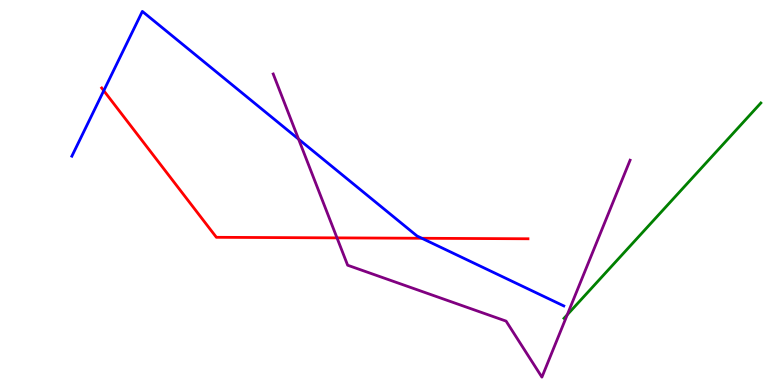[{'lines': ['blue', 'red'], 'intersections': [{'x': 1.34, 'y': 7.64}, {'x': 5.44, 'y': 3.81}]}, {'lines': ['green', 'red'], 'intersections': []}, {'lines': ['purple', 'red'], 'intersections': [{'x': 4.35, 'y': 3.82}]}, {'lines': ['blue', 'green'], 'intersections': []}, {'lines': ['blue', 'purple'], 'intersections': [{'x': 3.85, 'y': 6.39}]}, {'lines': ['green', 'purple'], 'intersections': [{'x': 7.32, 'y': 1.82}]}]